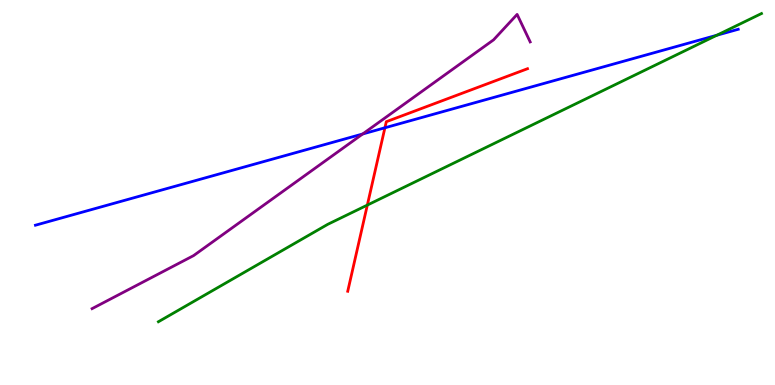[{'lines': ['blue', 'red'], 'intersections': [{'x': 4.97, 'y': 6.68}]}, {'lines': ['green', 'red'], 'intersections': [{'x': 4.74, 'y': 4.67}]}, {'lines': ['purple', 'red'], 'intersections': []}, {'lines': ['blue', 'green'], 'intersections': [{'x': 9.25, 'y': 9.08}]}, {'lines': ['blue', 'purple'], 'intersections': [{'x': 4.68, 'y': 6.52}]}, {'lines': ['green', 'purple'], 'intersections': []}]